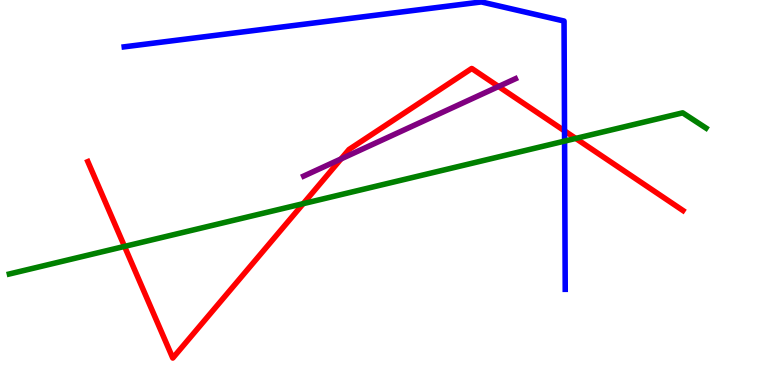[{'lines': ['blue', 'red'], 'intersections': [{'x': 7.28, 'y': 6.6}]}, {'lines': ['green', 'red'], 'intersections': [{'x': 1.61, 'y': 3.6}, {'x': 3.91, 'y': 4.71}, {'x': 7.43, 'y': 6.4}]}, {'lines': ['purple', 'red'], 'intersections': [{'x': 4.4, 'y': 5.87}, {'x': 6.43, 'y': 7.75}]}, {'lines': ['blue', 'green'], 'intersections': [{'x': 7.28, 'y': 6.33}]}, {'lines': ['blue', 'purple'], 'intersections': []}, {'lines': ['green', 'purple'], 'intersections': []}]